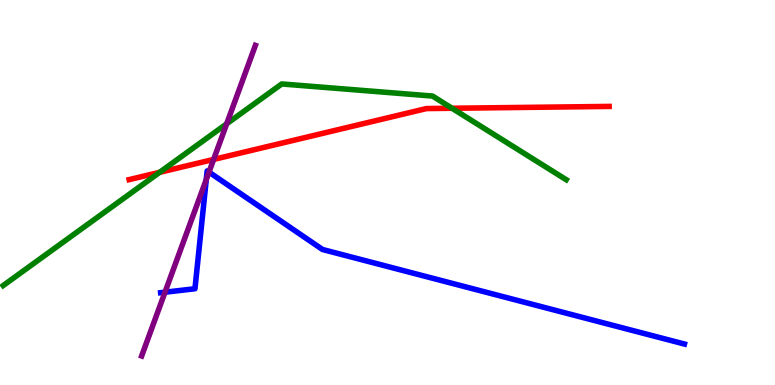[{'lines': ['blue', 'red'], 'intersections': []}, {'lines': ['green', 'red'], 'intersections': [{'x': 2.06, 'y': 5.52}, {'x': 5.83, 'y': 7.19}]}, {'lines': ['purple', 'red'], 'intersections': [{'x': 2.76, 'y': 5.86}]}, {'lines': ['blue', 'green'], 'intersections': []}, {'lines': ['blue', 'purple'], 'intersections': [{'x': 2.13, 'y': 2.41}, {'x': 2.66, 'y': 5.34}, {'x': 2.7, 'y': 5.53}]}, {'lines': ['green', 'purple'], 'intersections': [{'x': 2.92, 'y': 6.78}]}]